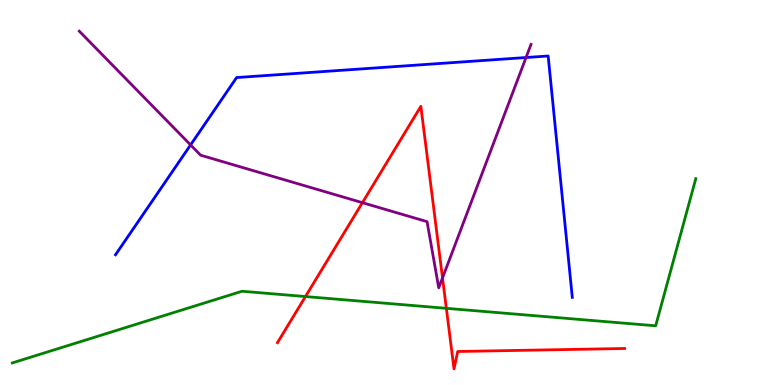[{'lines': ['blue', 'red'], 'intersections': []}, {'lines': ['green', 'red'], 'intersections': [{'x': 3.94, 'y': 2.3}, {'x': 5.76, 'y': 1.99}]}, {'lines': ['purple', 'red'], 'intersections': [{'x': 4.68, 'y': 4.74}, {'x': 5.71, 'y': 2.78}]}, {'lines': ['blue', 'green'], 'intersections': []}, {'lines': ['blue', 'purple'], 'intersections': [{'x': 2.46, 'y': 6.24}, {'x': 6.79, 'y': 8.51}]}, {'lines': ['green', 'purple'], 'intersections': []}]